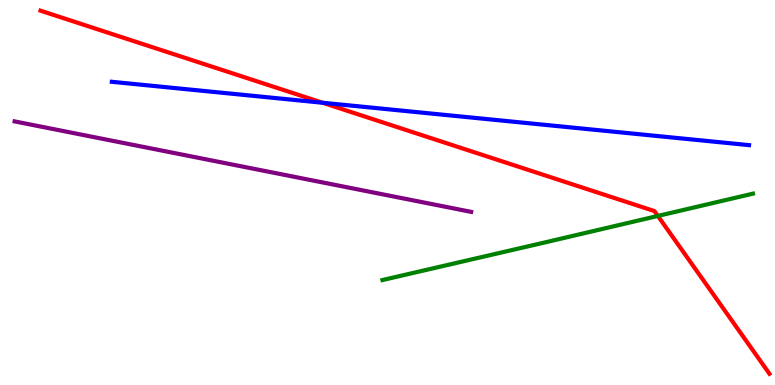[{'lines': ['blue', 'red'], 'intersections': [{'x': 4.16, 'y': 7.33}]}, {'lines': ['green', 'red'], 'intersections': [{'x': 8.49, 'y': 4.39}]}, {'lines': ['purple', 'red'], 'intersections': []}, {'lines': ['blue', 'green'], 'intersections': []}, {'lines': ['blue', 'purple'], 'intersections': []}, {'lines': ['green', 'purple'], 'intersections': []}]